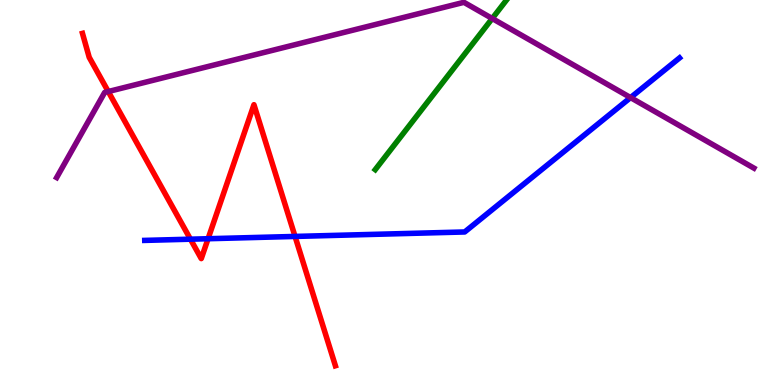[{'lines': ['blue', 'red'], 'intersections': [{'x': 2.46, 'y': 3.79}, {'x': 2.68, 'y': 3.8}, {'x': 3.81, 'y': 3.86}]}, {'lines': ['green', 'red'], 'intersections': []}, {'lines': ['purple', 'red'], 'intersections': [{'x': 1.4, 'y': 7.62}]}, {'lines': ['blue', 'green'], 'intersections': []}, {'lines': ['blue', 'purple'], 'intersections': [{'x': 8.14, 'y': 7.47}]}, {'lines': ['green', 'purple'], 'intersections': [{'x': 6.35, 'y': 9.52}]}]